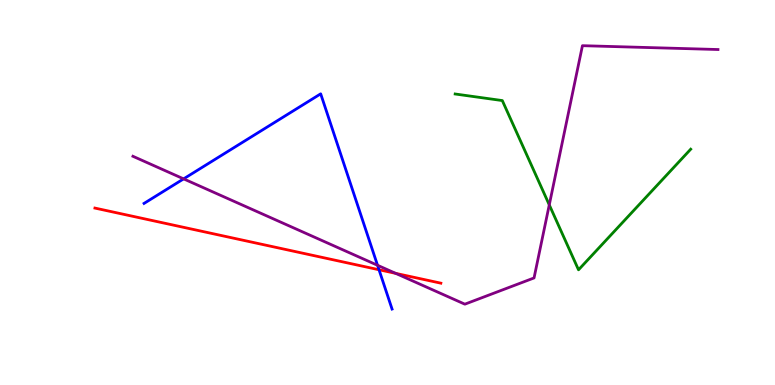[{'lines': ['blue', 'red'], 'intersections': [{'x': 4.89, 'y': 2.99}]}, {'lines': ['green', 'red'], 'intersections': []}, {'lines': ['purple', 'red'], 'intersections': [{'x': 5.11, 'y': 2.9}]}, {'lines': ['blue', 'green'], 'intersections': []}, {'lines': ['blue', 'purple'], 'intersections': [{'x': 2.37, 'y': 5.35}, {'x': 4.87, 'y': 3.11}]}, {'lines': ['green', 'purple'], 'intersections': [{'x': 7.09, 'y': 4.68}]}]